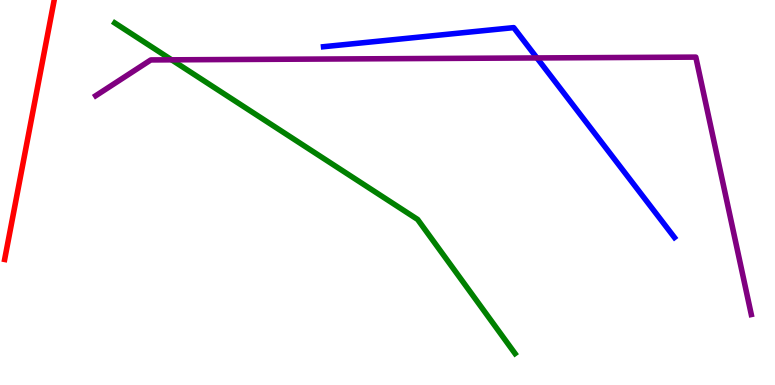[{'lines': ['blue', 'red'], 'intersections': []}, {'lines': ['green', 'red'], 'intersections': []}, {'lines': ['purple', 'red'], 'intersections': []}, {'lines': ['blue', 'green'], 'intersections': []}, {'lines': ['blue', 'purple'], 'intersections': [{'x': 6.93, 'y': 8.5}]}, {'lines': ['green', 'purple'], 'intersections': [{'x': 2.21, 'y': 8.45}]}]